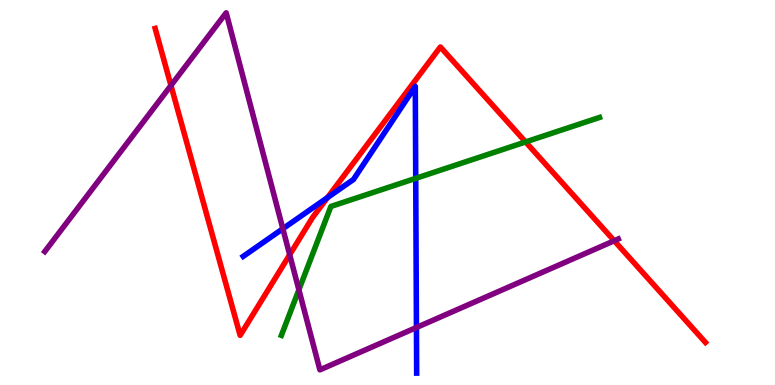[{'lines': ['blue', 'red'], 'intersections': [{'x': 4.23, 'y': 4.87}]}, {'lines': ['green', 'red'], 'intersections': [{'x': 6.78, 'y': 6.31}]}, {'lines': ['purple', 'red'], 'intersections': [{'x': 2.21, 'y': 7.78}, {'x': 3.74, 'y': 3.38}, {'x': 7.93, 'y': 3.75}]}, {'lines': ['blue', 'green'], 'intersections': [{'x': 5.36, 'y': 5.37}]}, {'lines': ['blue', 'purple'], 'intersections': [{'x': 3.65, 'y': 4.06}, {'x': 5.37, 'y': 1.49}]}, {'lines': ['green', 'purple'], 'intersections': [{'x': 3.86, 'y': 2.47}]}]